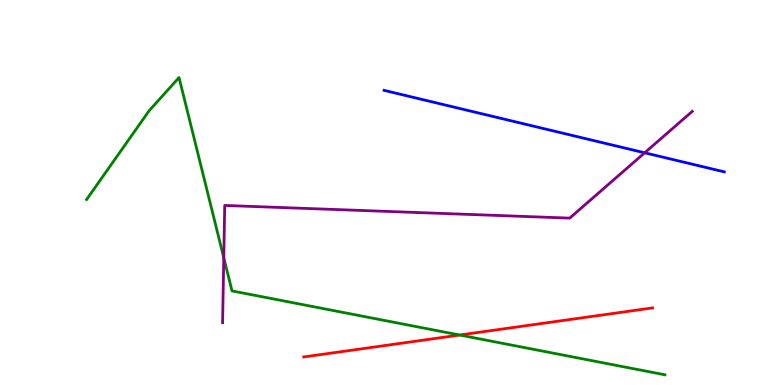[{'lines': ['blue', 'red'], 'intersections': []}, {'lines': ['green', 'red'], 'intersections': [{'x': 5.93, 'y': 1.3}]}, {'lines': ['purple', 'red'], 'intersections': []}, {'lines': ['blue', 'green'], 'intersections': []}, {'lines': ['blue', 'purple'], 'intersections': [{'x': 8.32, 'y': 6.03}]}, {'lines': ['green', 'purple'], 'intersections': [{'x': 2.89, 'y': 3.31}]}]